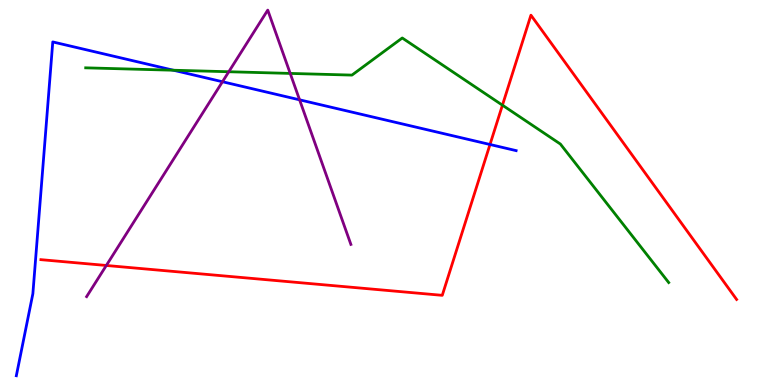[{'lines': ['blue', 'red'], 'intersections': [{'x': 6.32, 'y': 6.25}]}, {'lines': ['green', 'red'], 'intersections': [{'x': 6.48, 'y': 7.27}]}, {'lines': ['purple', 'red'], 'intersections': [{'x': 1.37, 'y': 3.1}]}, {'lines': ['blue', 'green'], 'intersections': [{'x': 2.24, 'y': 8.18}]}, {'lines': ['blue', 'purple'], 'intersections': [{'x': 2.87, 'y': 7.88}, {'x': 3.87, 'y': 7.41}]}, {'lines': ['green', 'purple'], 'intersections': [{'x': 2.95, 'y': 8.14}, {'x': 3.74, 'y': 8.09}]}]